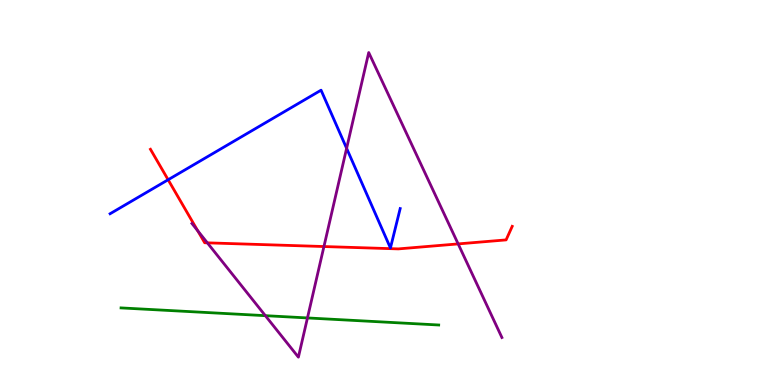[{'lines': ['blue', 'red'], 'intersections': [{'x': 2.17, 'y': 5.33}]}, {'lines': ['green', 'red'], 'intersections': []}, {'lines': ['purple', 'red'], 'intersections': [{'x': 2.55, 'y': 4.01}, {'x': 2.68, 'y': 3.69}, {'x': 4.18, 'y': 3.6}, {'x': 5.91, 'y': 3.66}]}, {'lines': ['blue', 'green'], 'intersections': []}, {'lines': ['blue', 'purple'], 'intersections': [{'x': 4.47, 'y': 6.15}]}, {'lines': ['green', 'purple'], 'intersections': [{'x': 3.42, 'y': 1.8}, {'x': 3.97, 'y': 1.74}]}]